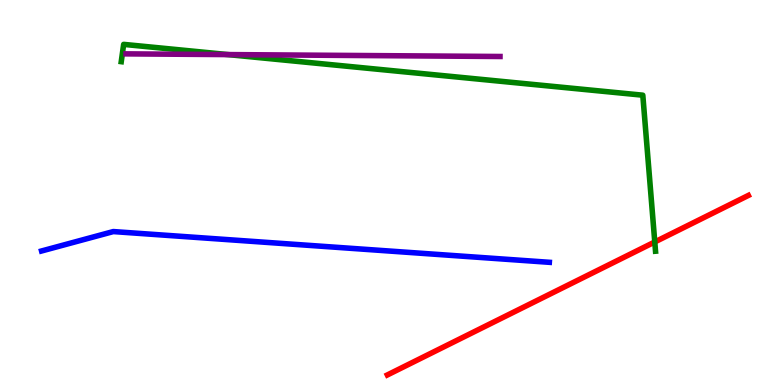[{'lines': ['blue', 'red'], 'intersections': []}, {'lines': ['green', 'red'], 'intersections': [{'x': 8.45, 'y': 3.71}]}, {'lines': ['purple', 'red'], 'intersections': []}, {'lines': ['blue', 'green'], 'intersections': []}, {'lines': ['blue', 'purple'], 'intersections': []}, {'lines': ['green', 'purple'], 'intersections': [{'x': 2.94, 'y': 8.58}]}]